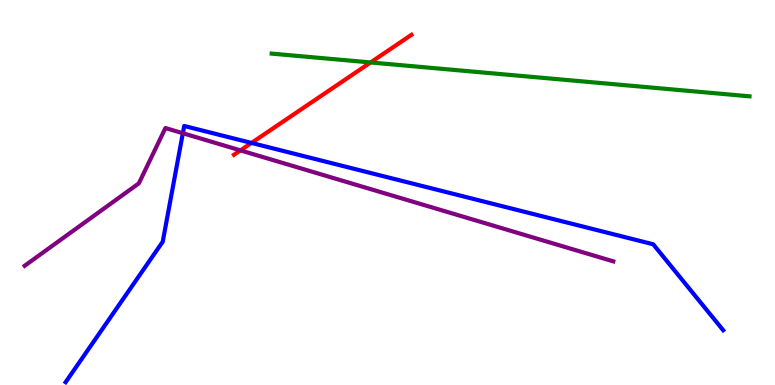[{'lines': ['blue', 'red'], 'intersections': [{'x': 3.24, 'y': 6.29}]}, {'lines': ['green', 'red'], 'intersections': [{'x': 4.78, 'y': 8.38}]}, {'lines': ['purple', 'red'], 'intersections': [{'x': 3.1, 'y': 6.09}]}, {'lines': ['blue', 'green'], 'intersections': []}, {'lines': ['blue', 'purple'], 'intersections': [{'x': 2.36, 'y': 6.54}]}, {'lines': ['green', 'purple'], 'intersections': []}]